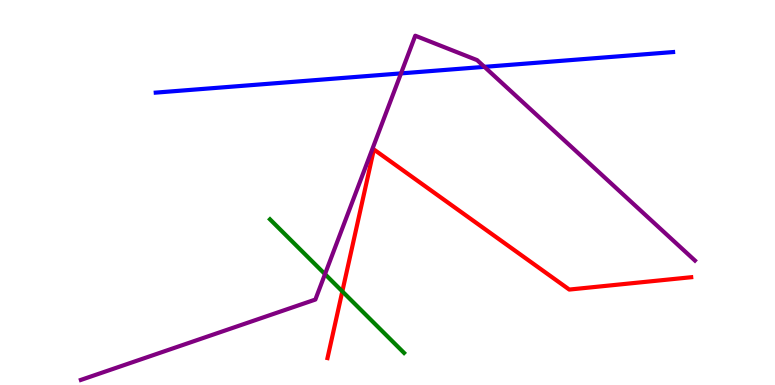[{'lines': ['blue', 'red'], 'intersections': []}, {'lines': ['green', 'red'], 'intersections': [{'x': 4.42, 'y': 2.43}]}, {'lines': ['purple', 'red'], 'intersections': []}, {'lines': ['blue', 'green'], 'intersections': []}, {'lines': ['blue', 'purple'], 'intersections': [{'x': 5.17, 'y': 8.09}, {'x': 6.25, 'y': 8.26}]}, {'lines': ['green', 'purple'], 'intersections': [{'x': 4.19, 'y': 2.88}]}]